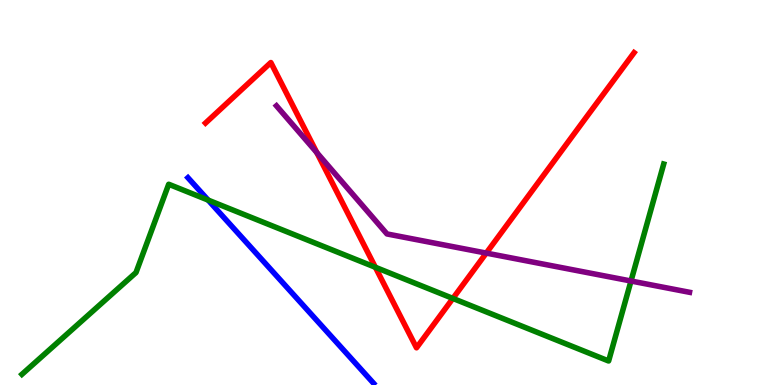[{'lines': ['blue', 'red'], 'intersections': []}, {'lines': ['green', 'red'], 'intersections': [{'x': 4.84, 'y': 3.06}, {'x': 5.84, 'y': 2.25}]}, {'lines': ['purple', 'red'], 'intersections': [{'x': 4.09, 'y': 6.04}, {'x': 6.27, 'y': 3.43}]}, {'lines': ['blue', 'green'], 'intersections': [{'x': 2.69, 'y': 4.8}]}, {'lines': ['blue', 'purple'], 'intersections': []}, {'lines': ['green', 'purple'], 'intersections': [{'x': 8.14, 'y': 2.7}]}]